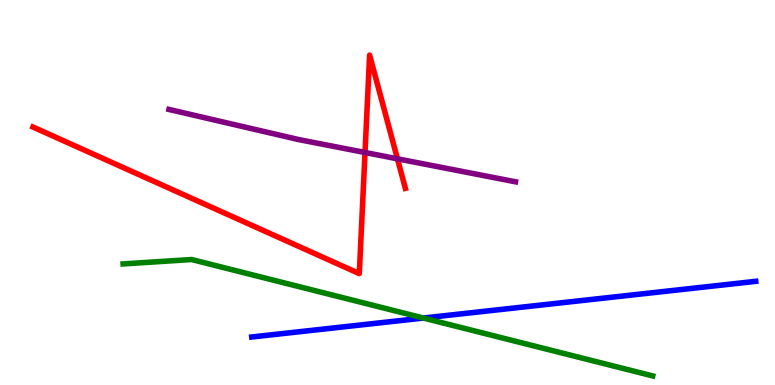[{'lines': ['blue', 'red'], 'intersections': []}, {'lines': ['green', 'red'], 'intersections': []}, {'lines': ['purple', 'red'], 'intersections': [{'x': 4.71, 'y': 6.04}, {'x': 5.13, 'y': 5.87}]}, {'lines': ['blue', 'green'], 'intersections': [{'x': 5.46, 'y': 1.74}]}, {'lines': ['blue', 'purple'], 'intersections': []}, {'lines': ['green', 'purple'], 'intersections': []}]